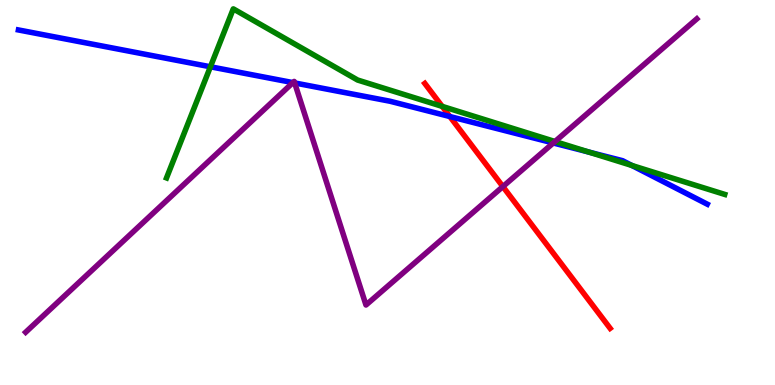[{'lines': ['blue', 'red'], 'intersections': [{'x': 5.8, 'y': 6.97}]}, {'lines': ['green', 'red'], 'intersections': [{'x': 5.71, 'y': 7.24}]}, {'lines': ['purple', 'red'], 'intersections': [{'x': 6.49, 'y': 5.15}]}, {'lines': ['blue', 'green'], 'intersections': [{'x': 2.72, 'y': 8.27}, {'x': 7.6, 'y': 6.05}, {'x': 8.15, 'y': 5.7}]}, {'lines': ['blue', 'purple'], 'intersections': [{'x': 3.78, 'y': 7.85}, {'x': 3.8, 'y': 7.85}, {'x': 7.14, 'y': 6.29}]}, {'lines': ['green', 'purple'], 'intersections': [{'x': 7.16, 'y': 6.32}]}]